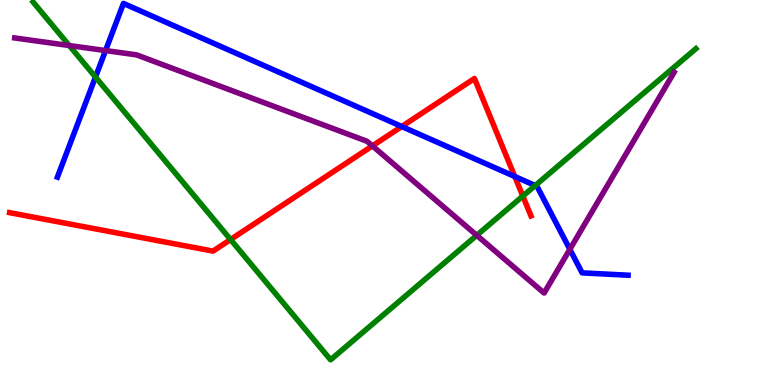[{'lines': ['blue', 'red'], 'intersections': [{'x': 5.18, 'y': 6.71}, {'x': 6.64, 'y': 5.42}]}, {'lines': ['green', 'red'], 'intersections': [{'x': 2.97, 'y': 3.78}, {'x': 6.75, 'y': 4.91}]}, {'lines': ['purple', 'red'], 'intersections': [{'x': 4.81, 'y': 6.21}]}, {'lines': ['blue', 'green'], 'intersections': [{'x': 1.23, 'y': 8.0}, {'x': 6.91, 'y': 5.18}]}, {'lines': ['blue', 'purple'], 'intersections': [{'x': 1.36, 'y': 8.69}, {'x': 7.35, 'y': 3.52}]}, {'lines': ['green', 'purple'], 'intersections': [{'x': 0.894, 'y': 8.82}, {'x': 6.15, 'y': 3.89}]}]